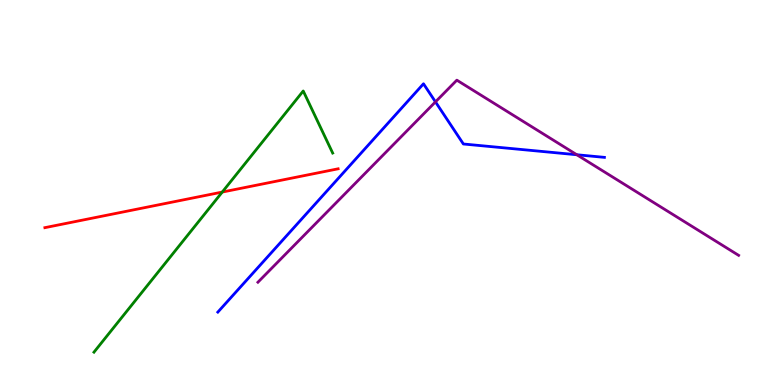[{'lines': ['blue', 'red'], 'intersections': []}, {'lines': ['green', 'red'], 'intersections': [{'x': 2.87, 'y': 5.01}]}, {'lines': ['purple', 'red'], 'intersections': []}, {'lines': ['blue', 'green'], 'intersections': []}, {'lines': ['blue', 'purple'], 'intersections': [{'x': 5.62, 'y': 7.35}, {'x': 7.44, 'y': 5.98}]}, {'lines': ['green', 'purple'], 'intersections': []}]